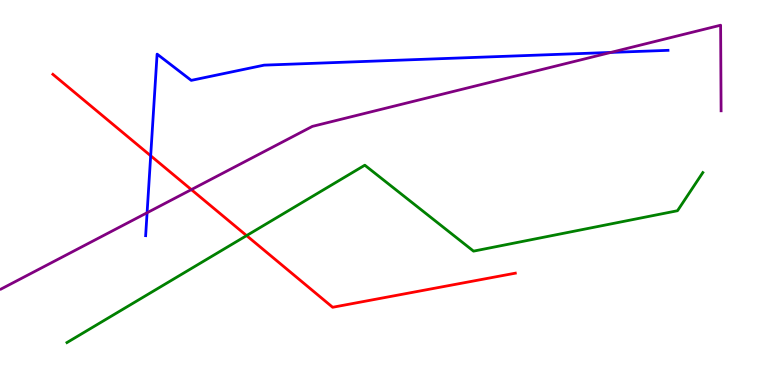[{'lines': ['blue', 'red'], 'intersections': [{'x': 1.94, 'y': 5.95}]}, {'lines': ['green', 'red'], 'intersections': [{'x': 3.18, 'y': 3.88}]}, {'lines': ['purple', 'red'], 'intersections': [{'x': 2.47, 'y': 5.07}]}, {'lines': ['blue', 'green'], 'intersections': []}, {'lines': ['blue', 'purple'], 'intersections': [{'x': 1.9, 'y': 4.47}, {'x': 7.88, 'y': 8.64}]}, {'lines': ['green', 'purple'], 'intersections': []}]